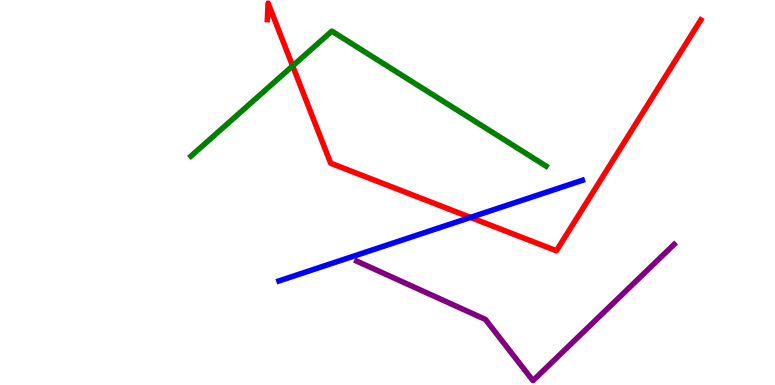[{'lines': ['blue', 'red'], 'intersections': [{'x': 6.07, 'y': 4.35}]}, {'lines': ['green', 'red'], 'intersections': [{'x': 3.78, 'y': 8.29}]}, {'lines': ['purple', 'red'], 'intersections': []}, {'lines': ['blue', 'green'], 'intersections': []}, {'lines': ['blue', 'purple'], 'intersections': []}, {'lines': ['green', 'purple'], 'intersections': []}]